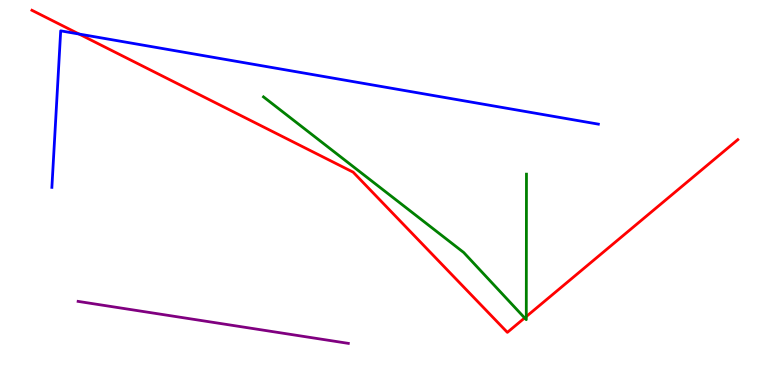[{'lines': ['blue', 'red'], 'intersections': [{'x': 1.02, 'y': 9.12}]}, {'lines': ['green', 'red'], 'intersections': [{'x': 6.77, 'y': 1.74}, {'x': 6.79, 'y': 1.78}]}, {'lines': ['purple', 'red'], 'intersections': []}, {'lines': ['blue', 'green'], 'intersections': []}, {'lines': ['blue', 'purple'], 'intersections': []}, {'lines': ['green', 'purple'], 'intersections': []}]